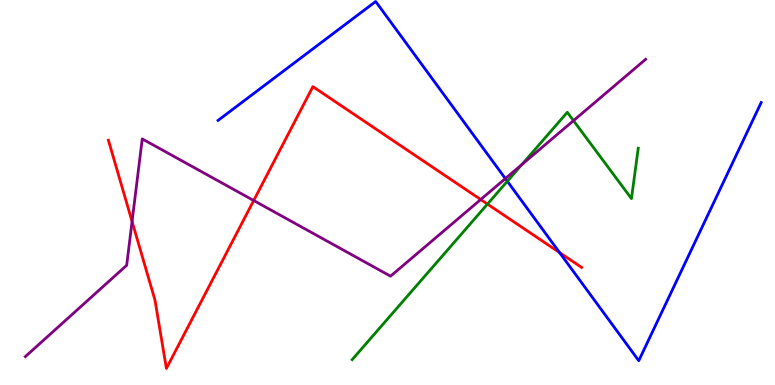[{'lines': ['blue', 'red'], 'intersections': [{'x': 7.22, 'y': 3.44}]}, {'lines': ['green', 'red'], 'intersections': [{'x': 6.29, 'y': 4.7}]}, {'lines': ['purple', 'red'], 'intersections': [{'x': 1.7, 'y': 4.25}, {'x': 3.27, 'y': 4.79}, {'x': 6.2, 'y': 4.82}]}, {'lines': ['blue', 'green'], 'intersections': [{'x': 6.55, 'y': 5.29}]}, {'lines': ['blue', 'purple'], 'intersections': [{'x': 6.52, 'y': 5.36}]}, {'lines': ['green', 'purple'], 'intersections': [{'x': 6.73, 'y': 5.73}, {'x': 7.4, 'y': 6.87}]}]